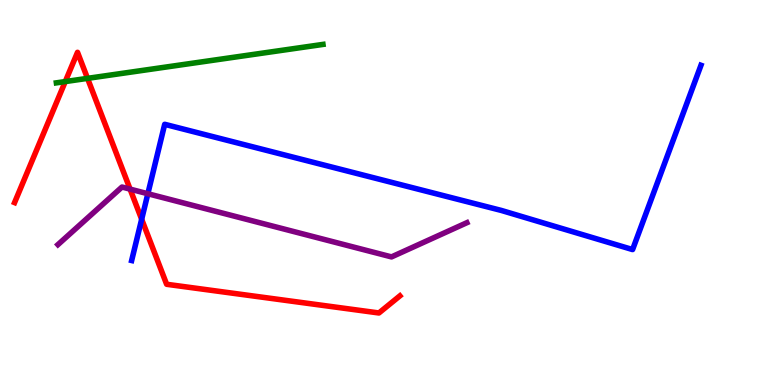[{'lines': ['blue', 'red'], 'intersections': [{'x': 1.83, 'y': 4.3}]}, {'lines': ['green', 'red'], 'intersections': [{'x': 0.842, 'y': 7.88}, {'x': 1.13, 'y': 7.96}]}, {'lines': ['purple', 'red'], 'intersections': [{'x': 1.68, 'y': 5.09}]}, {'lines': ['blue', 'green'], 'intersections': []}, {'lines': ['blue', 'purple'], 'intersections': [{'x': 1.91, 'y': 4.97}]}, {'lines': ['green', 'purple'], 'intersections': []}]